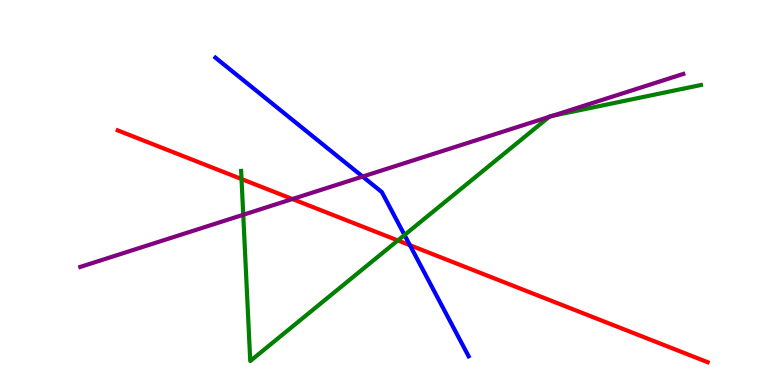[{'lines': ['blue', 'red'], 'intersections': [{'x': 5.29, 'y': 3.63}]}, {'lines': ['green', 'red'], 'intersections': [{'x': 3.12, 'y': 5.35}, {'x': 5.13, 'y': 3.75}]}, {'lines': ['purple', 'red'], 'intersections': [{'x': 3.77, 'y': 4.83}]}, {'lines': ['blue', 'green'], 'intersections': [{'x': 5.22, 'y': 3.9}]}, {'lines': ['blue', 'purple'], 'intersections': [{'x': 4.68, 'y': 5.41}]}, {'lines': ['green', 'purple'], 'intersections': [{'x': 3.14, 'y': 4.42}, {'x': 7.09, 'y': 6.96}, {'x': 7.13, 'y': 6.99}]}]